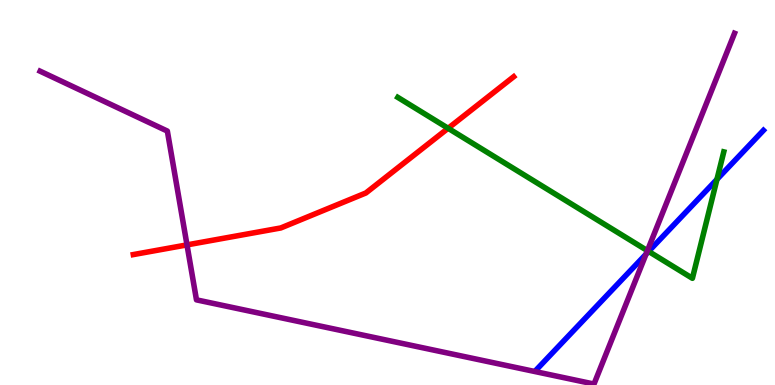[{'lines': ['blue', 'red'], 'intersections': []}, {'lines': ['green', 'red'], 'intersections': [{'x': 5.78, 'y': 6.67}]}, {'lines': ['purple', 'red'], 'intersections': [{'x': 2.41, 'y': 3.64}]}, {'lines': ['blue', 'green'], 'intersections': [{'x': 8.37, 'y': 3.47}, {'x': 9.25, 'y': 5.34}]}, {'lines': ['blue', 'purple'], 'intersections': [{'x': 8.34, 'y': 3.4}]}, {'lines': ['green', 'purple'], 'intersections': [{'x': 8.35, 'y': 3.49}]}]